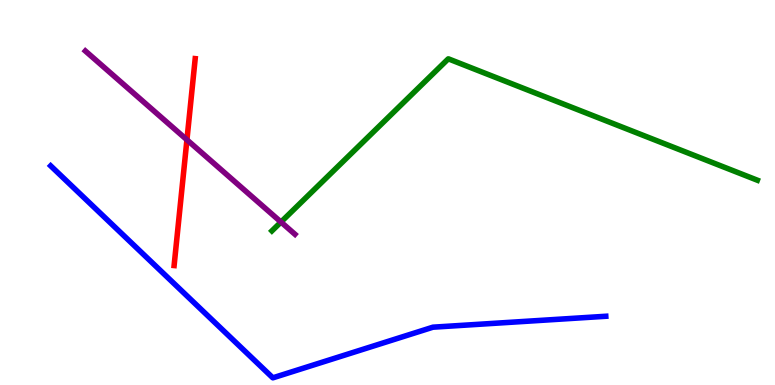[{'lines': ['blue', 'red'], 'intersections': []}, {'lines': ['green', 'red'], 'intersections': []}, {'lines': ['purple', 'red'], 'intersections': [{'x': 2.41, 'y': 6.37}]}, {'lines': ['blue', 'green'], 'intersections': []}, {'lines': ['blue', 'purple'], 'intersections': []}, {'lines': ['green', 'purple'], 'intersections': [{'x': 3.63, 'y': 4.23}]}]